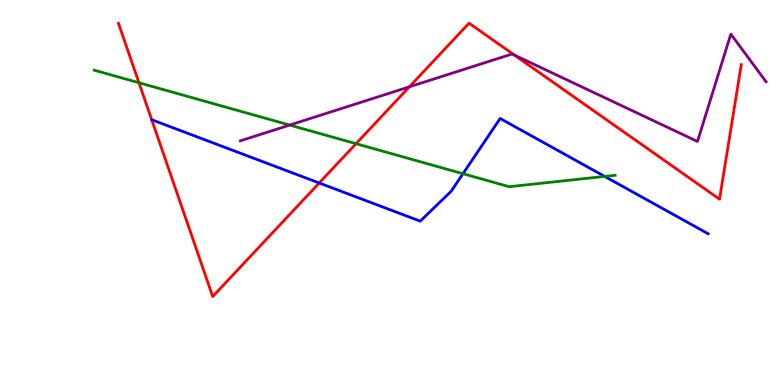[{'lines': ['blue', 'red'], 'intersections': [{'x': 4.12, 'y': 5.25}]}, {'lines': ['green', 'red'], 'intersections': [{'x': 1.79, 'y': 7.85}, {'x': 4.59, 'y': 6.27}]}, {'lines': ['purple', 'red'], 'intersections': [{'x': 5.28, 'y': 7.74}, {'x': 6.64, 'y': 8.57}]}, {'lines': ['blue', 'green'], 'intersections': [{'x': 5.97, 'y': 5.49}, {'x': 7.8, 'y': 5.42}]}, {'lines': ['blue', 'purple'], 'intersections': []}, {'lines': ['green', 'purple'], 'intersections': [{'x': 3.74, 'y': 6.75}]}]